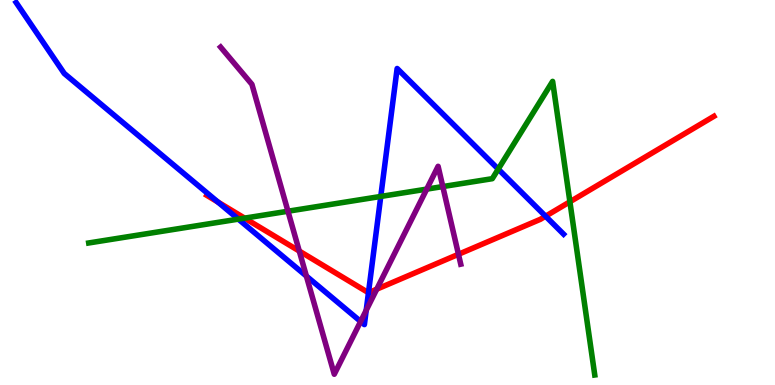[{'lines': ['blue', 'red'], 'intersections': [{'x': 2.81, 'y': 4.75}, {'x': 4.75, 'y': 2.4}, {'x': 7.04, 'y': 4.38}]}, {'lines': ['green', 'red'], 'intersections': [{'x': 3.16, 'y': 4.33}, {'x': 7.35, 'y': 4.76}]}, {'lines': ['purple', 'red'], 'intersections': [{'x': 3.86, 'y': 3.48}, {'x': 4.86, 'y': 2.49}, {'x': 5.92, 'y': 3.4}]}, {'lines': ['blue', 'green'], 'intersections': [{'x': 3.08, 'y': 4.31}, {'x': 4.91, 'y': 4.9}, {'x': 6.43, 'y': 5.61}]}, {'lines': ['blue', 'purple'], 'intersections': [{'x': 3.95, 'y': 2.83}, {'x': 4.65, 'y': 1.65}, {'x': 4.73, 'y': 1.94}]}, {'lines': ['green', 'purple'], 'intersections': [{'x': 3.72, 'y': 4.51}, {'x': 5.51, 'y': 5.09}, {'x': 5.71, 'y': 5.15}]}]